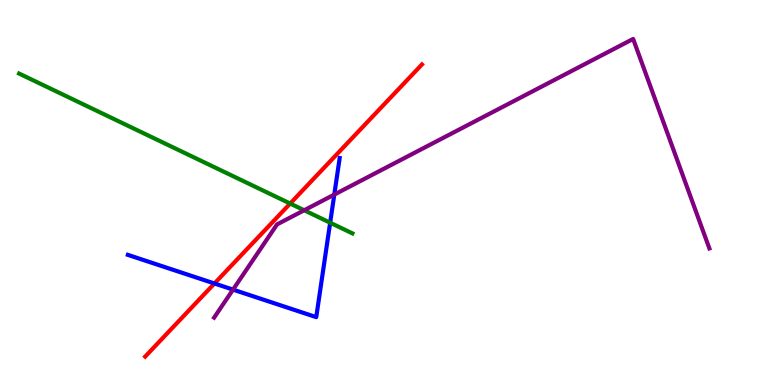[{'lines': ['blue', 'red'], 'intersections': [{'x': 2.77, 'y': 2.64}]}, {'lines': ['green', 'red'], 'intersections': [{'x': 3.74, 'y': 4.71}]}, {'lines': ['purple', 'red'], 'intersections': []}, {'lines': ['blue', 'green'], 'intersections': [{'x': 4.26, 'y': 4.22}]}, {'lines': ['blue', 'purple'], 'intersections': [{'x': 3.01, 'y': 2.48}, {'x': 4.31, 'y': 4.95}]}, {'lines': ['green', 'purple'], 'intersections': [{'x': 3.93, 'y': 4.54}]}]